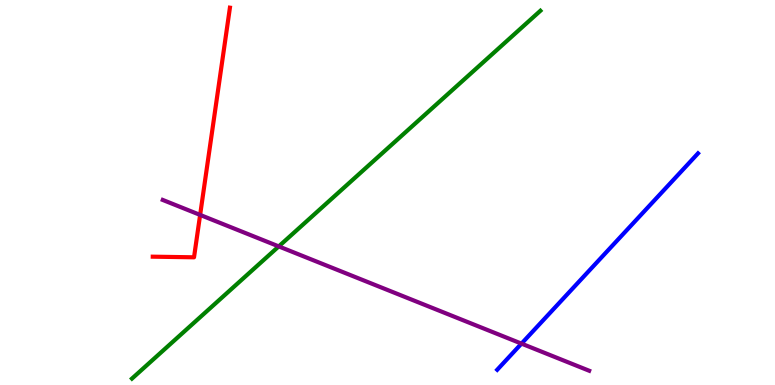[{'lines': ['blue', 'red'], 'intersections': []}, {'lines': ['green', 'red'], 'intersections': []}, {'lines': ['purple', 'red'], 'intersections': [{'x': 2.58, 'y': 4.42}]}, {'lines': ['blue', 'green'], 'intersections': []}, {'lines': ['blue', 'purple'], 'intersections': [{'x': 6.73, 'y': 1.07}]}, {'lines': ['green', 'purple'], 'intersections': [{'x': 3.6, 'y': 3.6}]}]